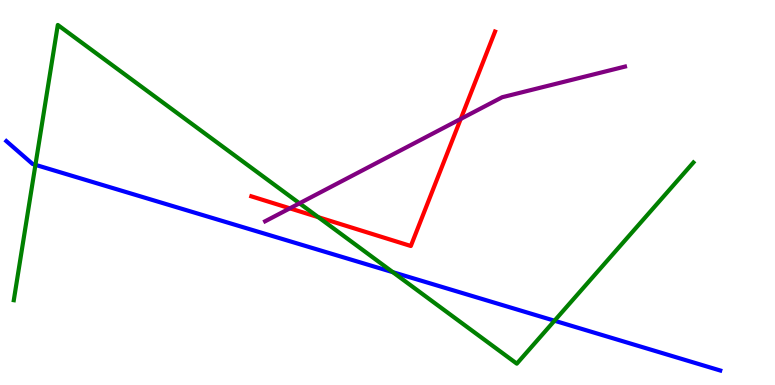[{'lines': ['blue', 'red'], 'intersections': []}, {'lines': ['green', 'red'], 'intersections': [{'x': 4.11, 'y': 4.36}]}, {'lines': ['purple', 'red'], 'intersections': [{'x': 3.74, 'y': 4.59}, {'x': 5.94, 'y': 6.91}]}, {'lines': ['blue', 'green'], 'intersections': [{'x': 0.457, 'y': 5.72}, {'x': 5.07, 'y': 2.93}, {'x': 7.15, 'y': 1.67}]}, {'lines': ['blue', 'purple'], 'intersections': []}, {'lines': ['green', 'purple'], 'intersections': [{'x': 3.86, 'y': 4.72}]}]